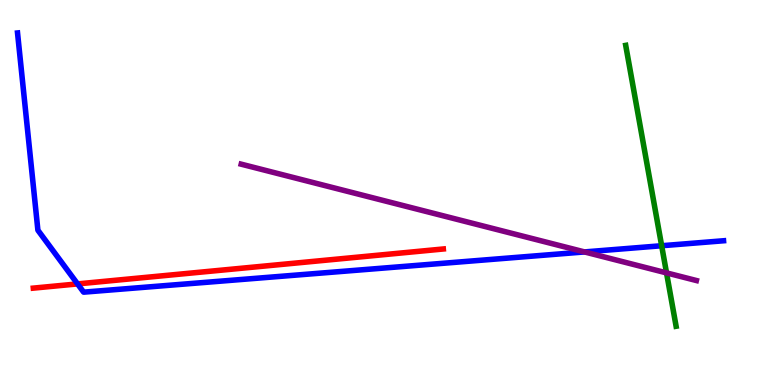[{'lines': ['blue', 'red'], 'intersections': [{'x': 1.0, 'y': 2.63}]}, {'lines': ['green', 'red'], 'intersections': []}, {'lines': ['purple', 'red'], 'intersections': []}, {'lines': ['blue', 'green'], 'intersections': [{'x': 8.54, 'y': 3.62}]}, {'lines': ['blue', 'purple'], 'intersections': [{'x': 7.54, 'y': 3.46}]}, {'lines': ['green', 'purple'], 'intersections': [{'x': 8.6, 'y': 2.91}]}]